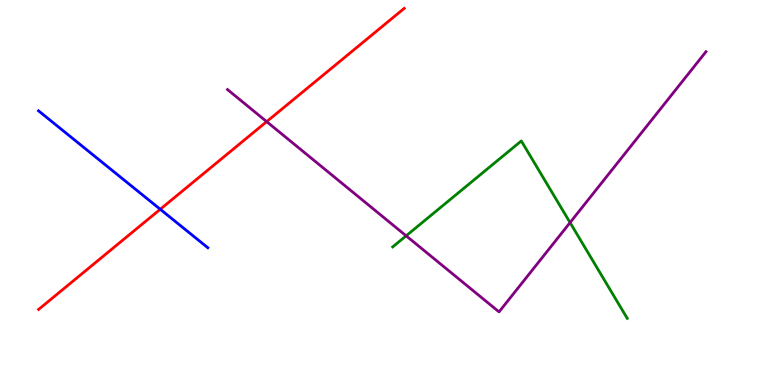[{'lines': ['blue', 'red'], 'intersections': [{'x': 2.07, 'y': 4.56}]}, {'lines': ['green', 'red'], 'intersections': []}, {'lines': ['purple', 'red'], 'intersections': [{'x': 3.44, 'y': 6.84}]}, {'lines': ['blue', 'green'], 'intersections': []}, {'lines': ['blue', 'purple'], 'intersections': []}, {'lines': ['green', 'purple'], 'intersections': [{'x': 5.24, 'y': 3.87}, {'x': 7.36, 'y': 4.22}]}]